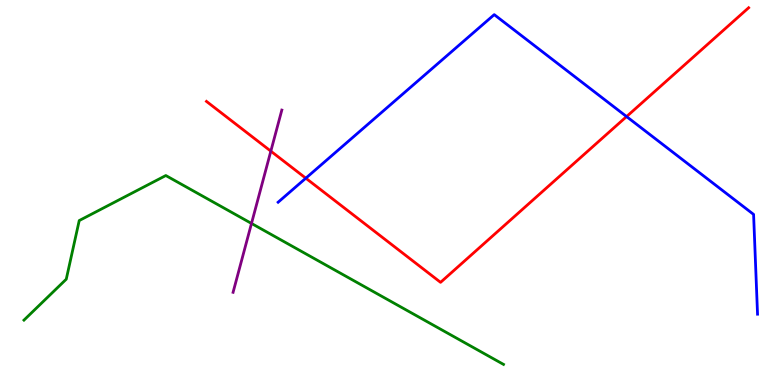[{'lines': ['blue', 'red'], 'intersections': [{'x': 3.95, 'y': 5.37}, {'x': 8.08, 'y': 6.97}]}, {'lines': ['green', 'red'], 'intersections': []}, {'lines': ['purple', 'red'], 'intersections': [{'x': 3.49, 'y': 6.07}]}, {'lines': ['blue', 'green'], 'intersections': []}, {'lines': ['blue', 'purple'], 'intersections': []}, {'lines': ['green', 'purple'], 'intersections': [{'x': 3.25, 'y': 4.2}]}]